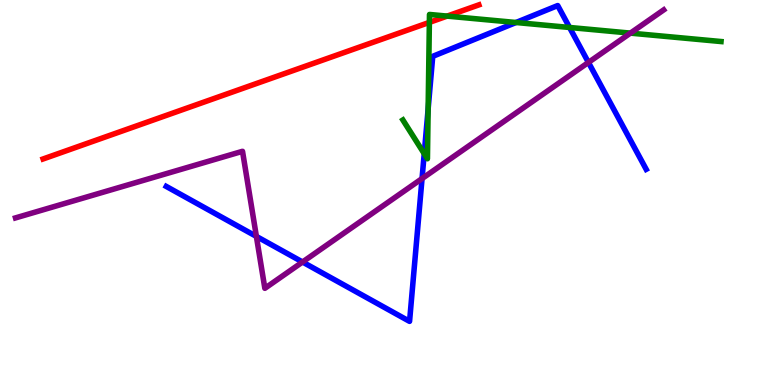[{'lines': ['blue', 'red'], 'intersections': []}, {'lines': ['green', 'red'], 'intersections': [{'x': 5.54, 'y': 9.42}, {'x': 5.77, 'y': 9.58}]}, {'lines': ['purple', 'red'], 'intersections': []}, {'lines': ['blue', 'green'], 'intersections': [{'x': 5.47, 'y': 6.01}, {'x': 5.52, 'y': 7.17}, {'x': 6.66, 'y': 9.42}, {'x': 7.35, 'y': 9.29}]}, {'lines': ['blue', 'purple'], 'intersections': [{'x': 3.31, 'y': 3.86}, {'x': 3.9, 'y': 3.19}, {'x': 5.45, 'y': 5.36}, {'x': 7.59, 'y': 8.38}]}, {'lines': ['green', 'purple'], 'intersections': [{'x': 8.13, 'y': 9.14}]}]